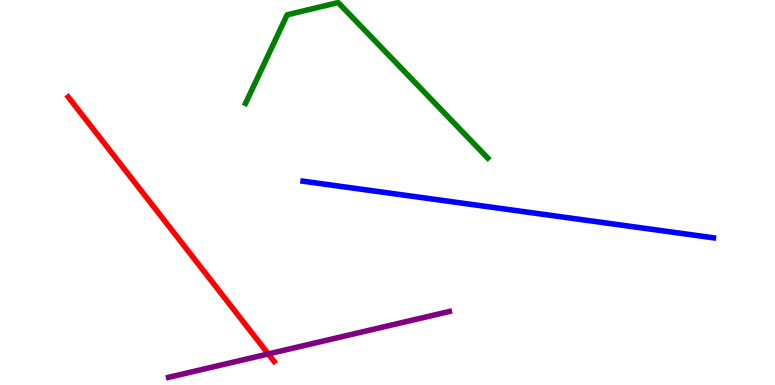[{'lines': ['blue', 'red'], 'intersections': []}, {'lines': ['green', 'red'], 'intersections': []}, {'lines': ['purple', 'red'], 'intersections': [{'x': 3.46, 'y': 0.807}]}, {'lines': ['blue', 'green'], 'intersections': []}, {'lines': ['blue', 'purple'], 'intersections': []}, {'lines': ['green', 'purple'], 'intersections': []}]